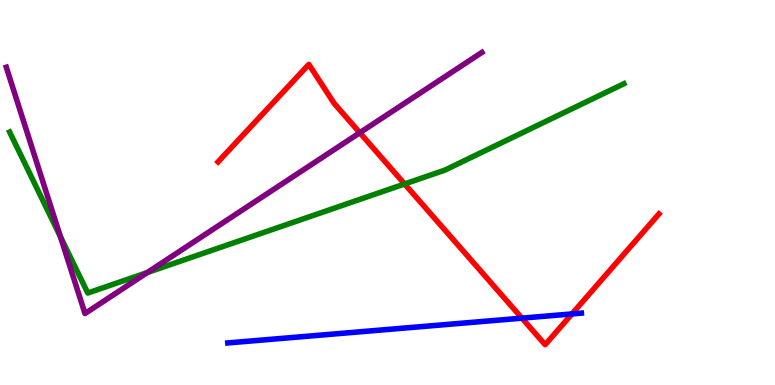[{'lines': ['blue', 'red'], 'intersections': [{'x': 6.73, 'y': 1.74}, {'x': 7.38, 'y': 1.85}]}, {'lines': ['green', 'red'], 'intersections': [{'x': 5.22, 'y': 5.22}]}, {'lines': ['purple', 'red'], 'intersections': [{'x': 4.64, 'y': 6.55}]}, {'lines': ['blue', 'green'], 'intersections': []}, {'lines': ['blue', 'purple'], 'intersections': []}, {'lines': ['green', 'purple'], 'intersections': [{'x': 0.78, 'y': 3.85}, {'x': 1.9, 'y': 2.92}]}]